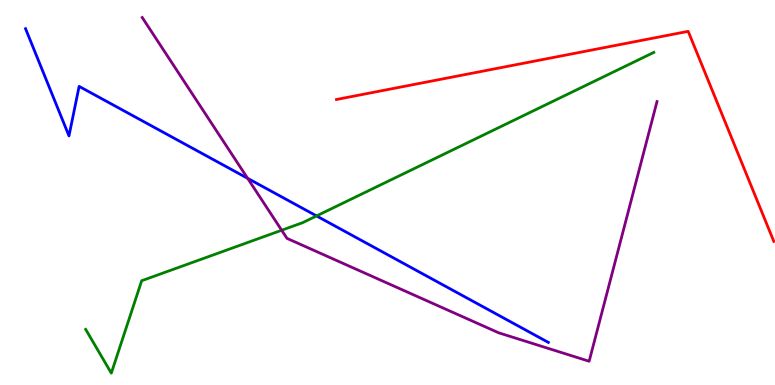[{'lines': ['blue', 'red'], 'intersections': []}, {'lines': ['green', 'red'], 'intersections': []}, {'lines': ['purple', 'red'], 'intersections': []}, {'lines': ['blue', 'green'], 'intersections': [{'x': 4.08, 'y': 4.39}]}, {'lines': ['blue', 'purple'], 'intersections': [{'x': 3.2, 'y': 5.37}]}, {'lines': ['green', 'purple'], 'intersections': [{'x': 3.63, 'y': 4.02}]}]